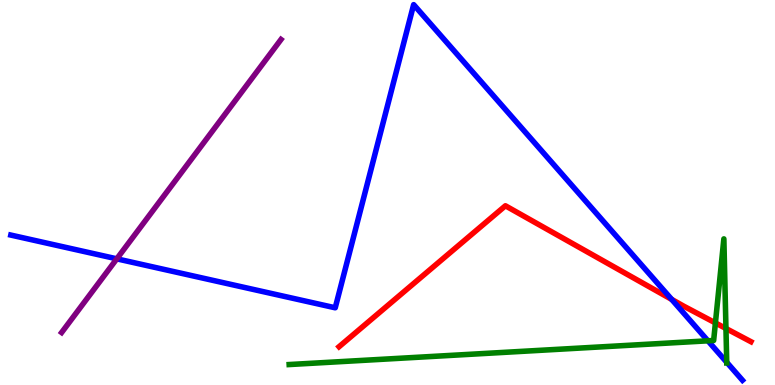[{'lines': ['blue', 'red'], 'intersections': [{'x': 8.67, 'y': 2.22}]}, {'lines': ['green', 'red'], 'intersections': [{'x': 9.23, 'y': 1.61}, {'x': 9.37, 'y': 1.47}]}, {'lines': ['purple', 'red'], 'intersections': []}, {'lines': ['blue', 'green'], 'intersections': [{'x': 9.13, 'y': 1.15}, {'x': 9.38, 'y': 0.59}]}, {'lines': ['blue', 'purple'], 'intersections': [{'x': 1.51, 'y': 3.28}]}, {'lines': ['green', 'purple'], 'intersections': []}]